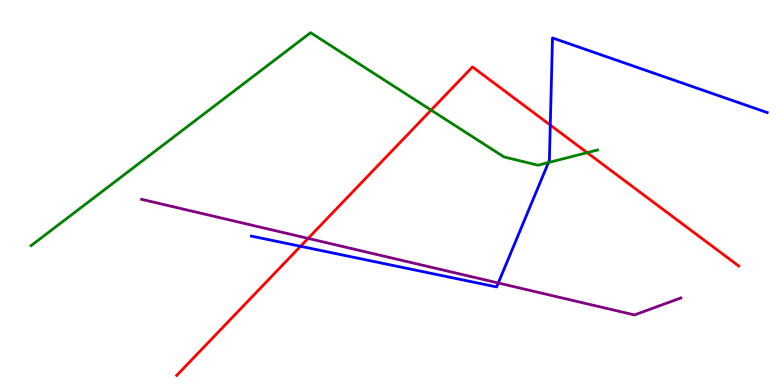[{'lines': ['blue', 'red'], 'intersections': [{'x': 3.88, 'y': 3.6}, {'x': 7.1, 'y': 6.75}]}, {'lines': ['green', 'red'], 'intersections': [{'x': 5.56, 'y': 7.14}, {'x': 7.58, 'y': 6.03}]}, {'lines': ['purple', 'red'], 'intersections': [{'x': 3.98, 'y': 3.81}]}, {'lines': ['blue', 'green'], 'intersections': [{'x': 7.08, 'y': 5.78}]}, {'lines': ['blue', 'purple'], 'intersections': [{'x': 6.43, 'y': 2.65}]}, {'lines': ['green', 'purple'], 'intersections': []}]